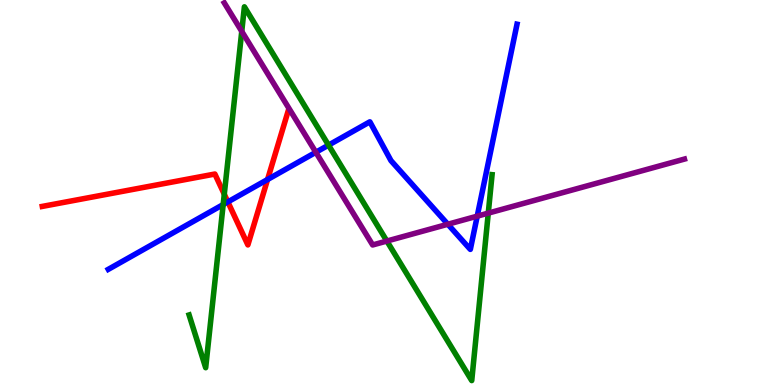[{'lines': ['blue', 'red'], 'intersections': [{'x': 2.94, 'y': 4.76}, {'x': 3.45, 'y': 5.34}]}, {'lines': ['green', 'red'], 'intersections': [{'x': 2.89, 'y': 4.95}]}, {'lines': ['purple', 'red'], 'intersections': []}, {'lines': ['blue', 'green'], 'intersections': [{'x': 2.88, 'y': 4.69}, {'x': 4.24, 'y': 6.23}]}, {'lines': ['blue', 'purple'], 'intersections': [{'x': 4.08, 'y': 6.04}, {'x': 5.78, 'y': 4.18}, {'x': 6.16, 'y': 4.39}]}, {'lines': ['green', 'purple'], 'intersections': [{'x': 3.12, 'y': 9.19}, {'x': 4.99, 'y': 3.74}, {'x': 6.3, 'y': 4.46}]}]